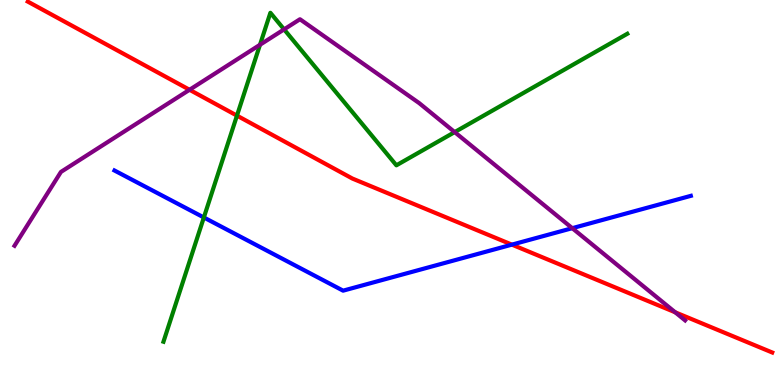[{'lines': ['blue', 'red'], 'intersections': [{'x': 6.61, 'y': 3.65}]}, {'lines': ['green', 'red'], 'intersections': [{'x': 3.06, 'y': 7.0}]}, {'lines': ['purple', 'red'], 'intersections': [{'x': 2.45, 'y': 7.67}, {'x': 8.71, 'y': 1.89}]}, {'lines': ['blue', 'green'], 'intersections': [{'x': 2.63, 'y': 4.35}]}, {'lines': ['blue', 'purple'], 'intersections': [{'x': 7.38, 'y': 4.07}]}, {'lines': ['green', 'purple'], 'intersections': [{'x': 3.35, 'y': 8.84}, {'x': 3.67, 'y': 9.24}, {'x': 5.87, 'y': 6.57}]}]